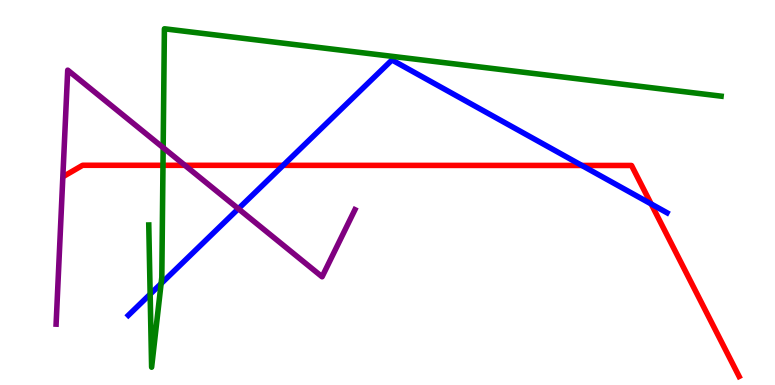[{'lines': ['blue', 'red'], 'intersections': [{'x': 3.65, 'y': 5.71}, {'x': 7.51, 'y': 5.7}, {'x': 8.4, 'y': 4.7}]}, {'lines': ['green', 'red'], 'intersections': [{'x': 2.1, 'y': 5.71}]}, {'lines': ['purple', 'red'], 'intersections': [{'x': 2.39, 'y': 5.71}]}, {'lines': ['blue', 'green'], 'intersections': [{'x': 1.94, 'y': 2.36}, {'x': 2.08, 'y': 2.63}]}, {'lines': ['blue', 'purple'], 'intersections': [{'x': 3.08, 'y': 4.58}]}, {'lines': ['green', 'purple'], 'intersections': [{'x': 2.11, 'y': 6.16}]}]